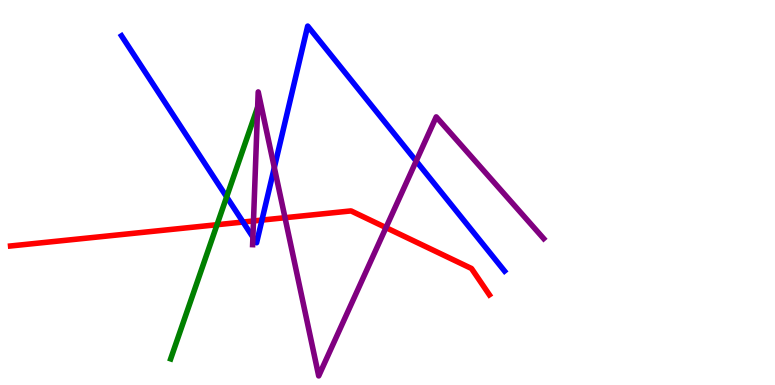[{'lines': ['blue', 'red'], 'intersections': [{'x': 3.14, 'y': 4.23}, {'x': 3.38, 'y': 4.28}]}, {'lines': ['green', 'red'], 'intersections': [{'x': 2.8, 'y': 4.16}]}, {'lines': ['purple', 'red'], 'intersections': [{'x': 3.27, 'y': 4.26}, {'x': 3.68, 'y': 4.35}, {'x': 4.98, 'y': 4.09}]}, {'lines': ['blue', 'green'], 'intersections': [{'x': 2.92, 'y': 4.89}]}, {'lines': ['blue', 'purple'], 'intersections': [{'x': 3.26, 'y': 3.84}, {'x': 3.54, 'y': 5.65}, {'x': 5.37, 'y': 5.82}]}, {'lines': ['green', 'purple'], 'intersections': []}]